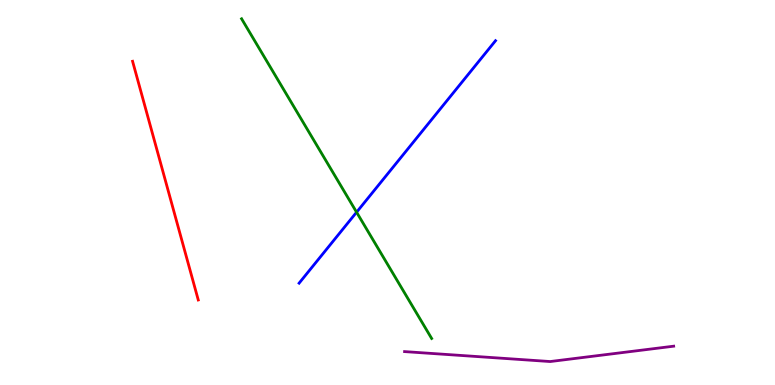[{'lines': ['blue', 'red'], 'intersections': []}, {'lines': ['green', 'red'], 'intersections': []}, {'lines': ['purple', 'red'], 'intersections': []}, {'lines': ['blue', 'green'], 'intersections': [{'x': 4.6, 'y': 4.49}]}, {'lines': ['blue', 'purple'], 'intersections': []}, {'lines': ['green', 'purple'], 'intersections': []}]